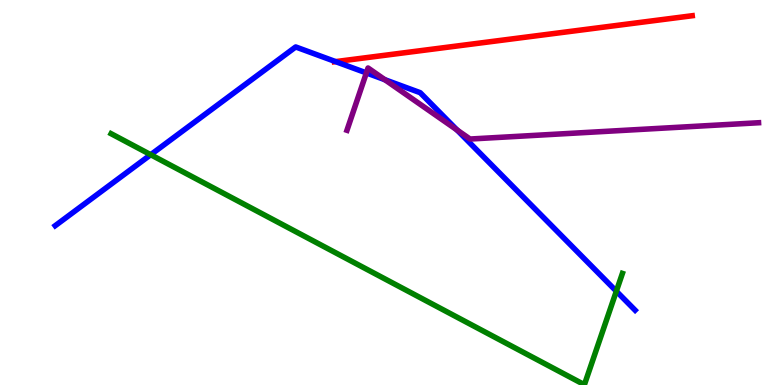[{'lines': ['blue', 'red'], 'intersections': [{'x': 4.33, 'y': 8.4}]}, {'lines': ['green', 'red'], 'intersections': []}, {'lines': ['purple', 'red'], 'intersections': []}, {'lines': ['blue', 'green'], 'intersections': [{'x': 1.94, 'y': 5.98}, {'x': 7.95, 'y': 2.44}]}, {'lines': ['blue', 'purple'], 'intersections': [{'x': 4.73, 'y': 8.11}, {'x': 4.97, 'y': 7.93}, {'x': 5.9, 'y': 6.62}]}, {'lines': ['green', 'purple'], 'intersections': []}]